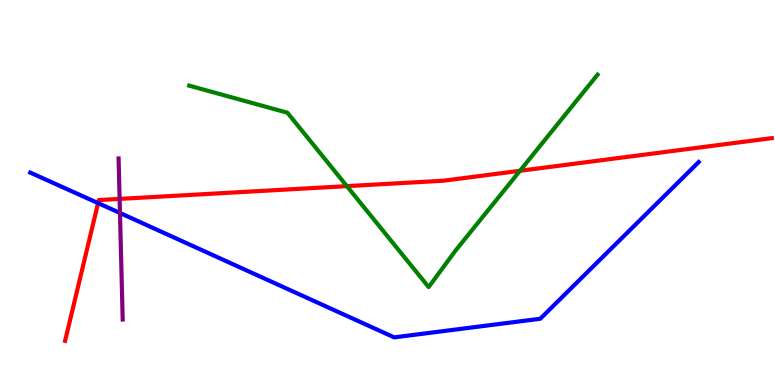[{'lines': ['blue', 'red'], 'intersections': [{'x': 1.27, 'y': 4.72}]}, {'lines': ['green', 'red'], 'intersections': [{'x': 4.48, 'y': 5.17}, {'x': 6.71, 'y': 5.56}]}, {'lines': ['purple', 'red'], 'intersections': [{'x': 1.54, 'y': 4.83}]}, {'lines': ['blue', 'green'], 'intersections': []}, {'lines': ['blue', 'purple'], 'intersections': [{'x': 1.55, 'y': 4.47}]}, {'lines': ['green', 'purple'], 'intersections': []}]